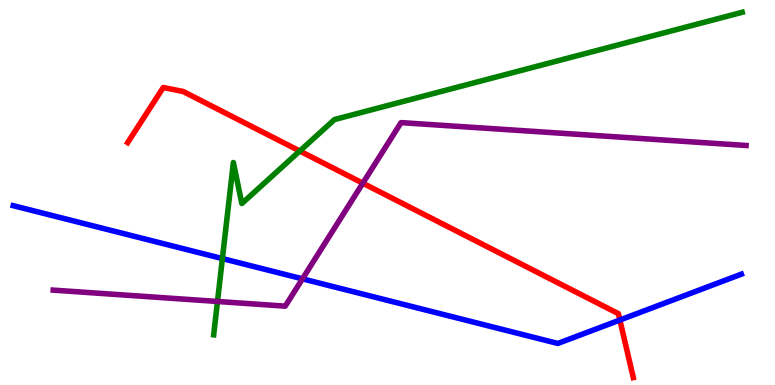[{'lines': ['blue', 'red'], 'intersections': [{'x': 8.0, 'y': 1.69}]}, {'lines': ['green', 'red'], 'intersections': [{'x': 3.87, 'y': 6.08}]}, {'lines': ['purple', 'red'], 'intersections': [{'x': 4.68, 'y': 5.24}]}, {'lines': ['blue', 'green'], 'intersections': [{'x': 2.87, 'y': 3.28}]}, {'lines': ['blue', 'purple'], 'intersections': [{'x': 3.9, 'y': 2.76}]}, {'lines': ['green', 'purple'], 'intersections': [{'x': 2.81, 'y': 2.17}]}]